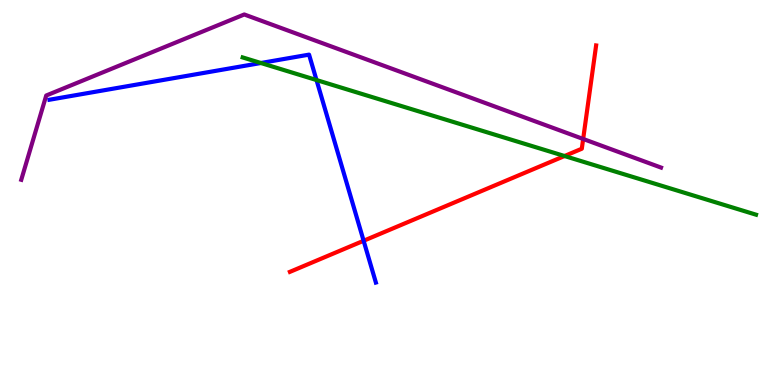[{'lines': ['blue', 'red'], 'intersections': [{'x': 4.69, 'y': 3.75}]}, {'lines': ['green', 'red'], 'intersections': [{'x': 7.28, 'y': 5.95}]}, {'lines': ['purple', 'red'], 'intersections': [{'x': 7.52, 'y': 6.39}]}, {'lines': ['blue', 'green'], 'intersections': [{'x': 3.37, 'y': 8.36}, {'x': 4.08, 'y': 7.92}]}, {'lines': ['blue', 'purple'], 'intersections': []}, {'lines': ['green', 'purple'], 'intersections': []}]